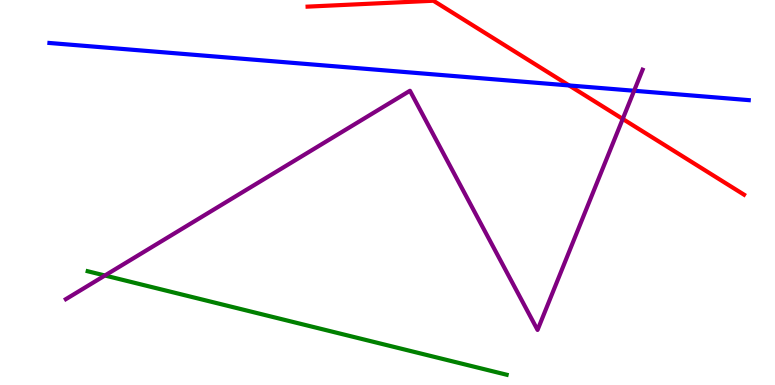[{'lines': ['blue', 'red'], 'intersections': [{'x': 7.34, 'y': 7.78}]}, {'lines': ['green', 'red'], 'intersections': []}, {'lines': ['purple', 'red'], 'intersections': [{'x': 8.04, 'y': 6.91}]}, {'lines': ['blue', 'green'], 'intersections': []}, {'lines': ['blue', 'purple'], 'intersections': [{'x': 8.18, 'y': 7.64}]}, {'lines': ['green', 'purple'], 'intersections': [{'x': 1.35, 'y': 2.84}]}]